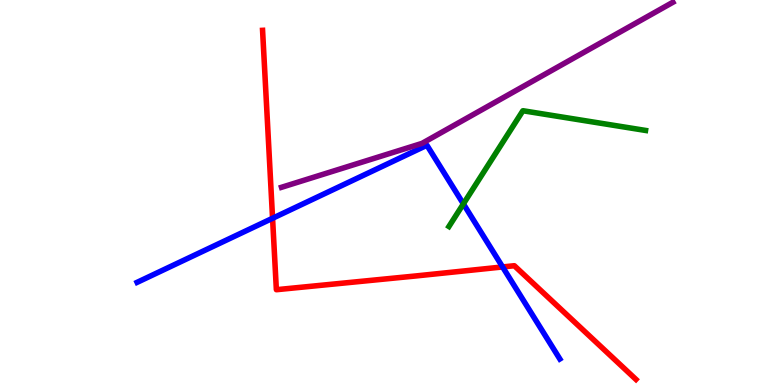[{'lines': ['blue', 'red'], 'intersections': [{'x': 3.52, 'y': 4.33}, {'x': 6.49, 'y': 3.07}]}, {'lines': ['green', 'red'], 'intersections': []}, {'lines': ['purple', 'red'], 'intersections': []}, {'lines': ['blue', 'green'], 'intersections': [{'x': 5.98, 'y': 4.7}]}, {'lines': ['blue', 'purple'], 'intersections': []}, {'lines': ['green', 'purple'], 'intersections': []}]